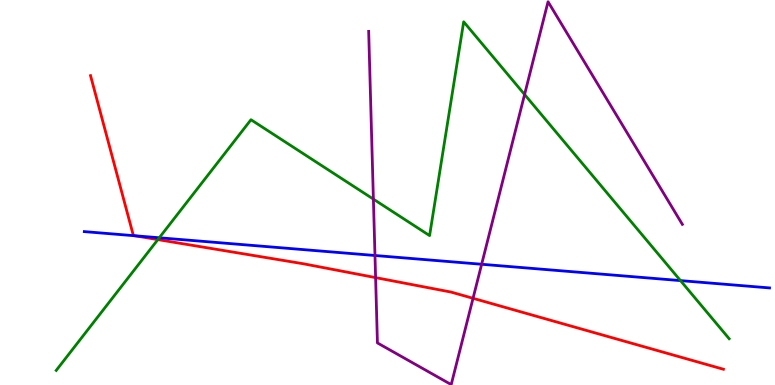[{'lines': ['blue', 'red'], 'intersections': [{'x': 1.74, 'y': 3.88}]}, {'lines': ['green', 'red'], 'intersections': [{'x': 2.04, 'y': 3.78}]}, {'lines': ['purple', 'red'], 'intersections': [{'x': 4.85, 'y': 2.79}, {'x': 6.1, 'y': 2.25}]}, {'lines': ['blue', 'green'], 'intersections': [{'x': 2.06, 'y': 3.82}, {'x': 8.78, 'y': 2.71}]}, {'lines': ['blue', 'purple'], 'intersections': [{'x': 4.84, 'y': 3.36}, {'x': 6.21, 'y': 3.14}]}, {'lines': ['green', 'purple'], 'intersections': [{'x': 4.82, 'y': 4.83}, {'x': 6.77, 'y': 7.55}]}]